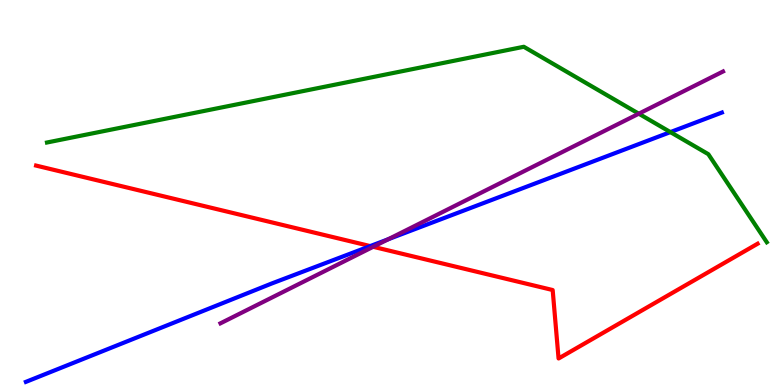[{'lines': ['blue', 'red'], 'intersections': [{'x': 4.78, 'y': 3.61}]}, {'lines': ['green', 'red'], 'intersections': []}, {'lines': ['purple', 'red'], 'intersections': [{'x': 4.82, 'y': 3.59}]}, {'lines': ['blue', 'green'], 'intersections': [{'x': 8.65, 'y': 6.57}]}, {'lines': ['blue', 'purple'], 'intersections': [{'x': 5.01, 'y': 3.79}]}, {'lines': ['green', 'purple'], 'intersections': [{'x': 8.24, 'y': 7.05}]}]